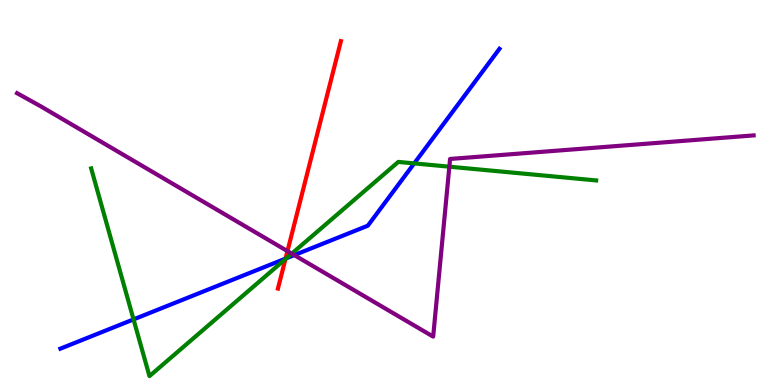[{'lines': ['blue', 'red'], 'intersections': [{'x': 3.68, 'y': 3.28}]}, {'lines': ['green', 'red'], 'intersections': [{'x': 3.68, 'y': 3.27}]}, {'lines': ['purple', 'red'], 'intersections': [{'x': 3.71, 'y': 3.48}]}, {'lines': ['blue', 'green'], 'intersections': [{'x': 1.72, 'y': 1.7}, {'x': 3.7, 'y': 3.29}, {'x': 5.34, 'y': 5.76}]}, {'lines': ['blue', 'purple'], 'intersections': [{'x': 3.8, 'y': 3.37}]}, {'lines': ['green', 'purple'], 'intersections': [{'x': 3.76, 'y': 3.41}, {'x': 5.8, 'y': 5.67}]}]